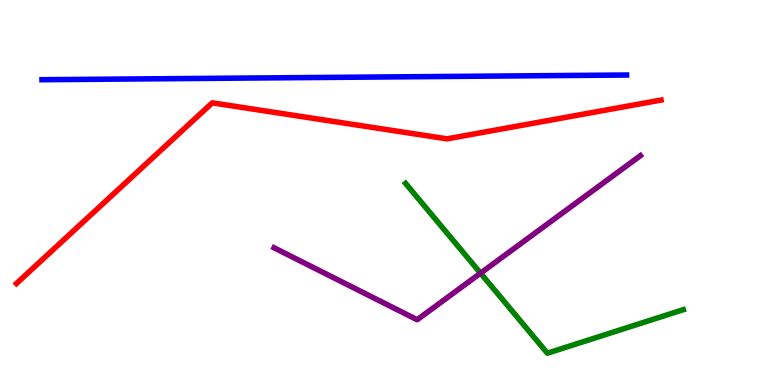[{'lines': ['blue', 'red'], 'intersections': []}, {'lines': ['green', 'red'], 'intersections': []}, {'lines': ['purple', 'red'], 'intersections': []}, {'lines': ['blue', 'green'], 'intersections': []}, {'lines': ['blue', 'purple'], 'intersections': []}, {'lines': ['green', 'purple'], 'intersections': [{'x': 6.2, 'y': 2.9}]}]